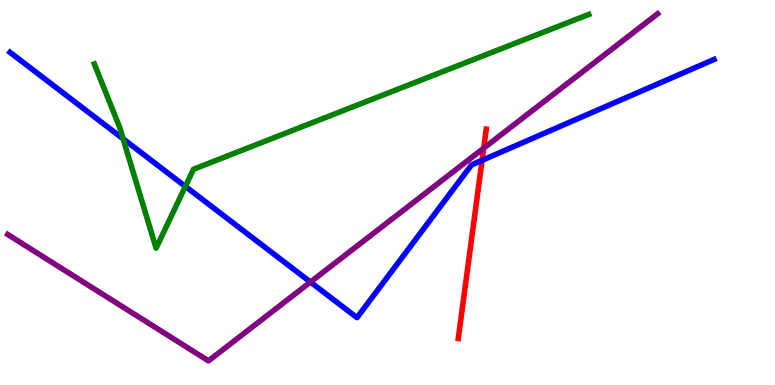[{'lines': ['blue', 'red'], 'intersections': [{'x': 6.22, 'y': 5.84}]}, {'lines': ['green', 'red'], 'intersections': []}, {'lines': ['purple', 'red'], 'intersections': [{'x': 6.24, 'y': 6.15}]}, {'lines': ['blue', 'green'], 'intersections': [{'x': 1.59, 'y': 6.4}, {'x': 2.39, 'y': 5.16}]}, {'lines': ['blue', 'purple'], 'intersections': [{'x': 4.01, 'y': 2.67}]}, {'lines': ['green', 'purple'], 'intersections': []}]